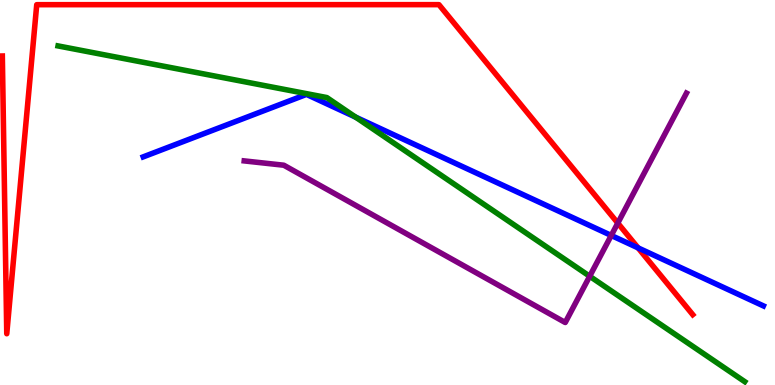[{'lines': ['blue', 'red'], 'intersections': [{'x': 8.23, 'y': 3.56}]}, {'lines': ['green', 'red'], 'intersections': []}, {'lines': ['purple', 'red'], 'intersections': [{'x': 7.97, 'y': 4.21}]}, {'lines': ['blue', 'green'], 'intersections': [{'x': 4.59, 'y': 6.96}]}, {'lines': ['blue', 'purple'], 'intersections': [{'x': 7.89, 'y': 3.88}]}, {'lines': ['green', 'purple'], 'intersections': [{'x': 7.61, 'y': 2.82}]}]